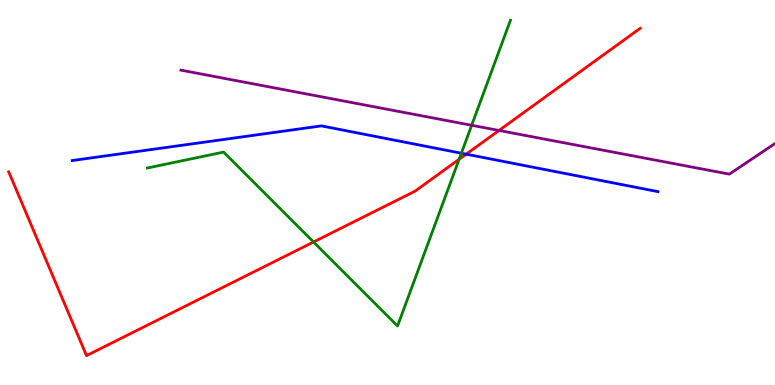[{'lines': ['blue', 'red'], 'intersections': [{'x': 6.02, 'y': 6.0}]}, {'lines': ['green', 'red'], 'intersections': [{'x': 4.05, 'y': 3.71}, {'x': 5.92, 'y': 5.86}]}, {'lines': ['purple', 'red'], 'intersections': [{'x': 6.44, 'y': 6.61}]}, {'lines': ['blue', 'green'], 'intersections': [{'x': 5.95, 'y': 6.02}]}, {'lines': ['blue', 'purple'], 'intersections': []}, {'lines': ['green', 'purple'], 'intersections': [{'x': 6.09, 'y': 6.75}]}]